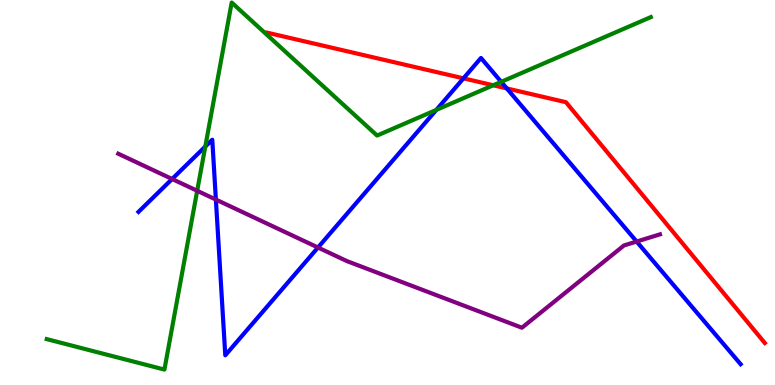[{'lines': ['blue', 'red'], 'intersections': [{'x': 5.98, 'y': 7.97}, {'x': 6.54, 'y': 7.7}]}, {'lines': ['green', 'red'], 'intersections': [{'x': 6.36, 'y': 7.78}]}, {'lines': ['purple', 'red'], 'intersections': []}, {'lines': ['blue', 'green'], 'intersections': [{'x': 2.65, 'y': 6.19}, {'x': 5.63, 'y': 7.15}, {'x': 6.47, 'y': 7.87}]}, {'lines': ['blue', 'purple'], 'intersections': [{'x': 2.22, 'y': 5.35}, {'x': 2.79, 'y': 4.82}, {'x': 4.1, 'y': 3.57}, {'x': 8.21, 'y': 3.73}]}, {'lines': ['green', 'purple'], 'intersections': [{'x': 2.54, 'y': 5.04}]}]